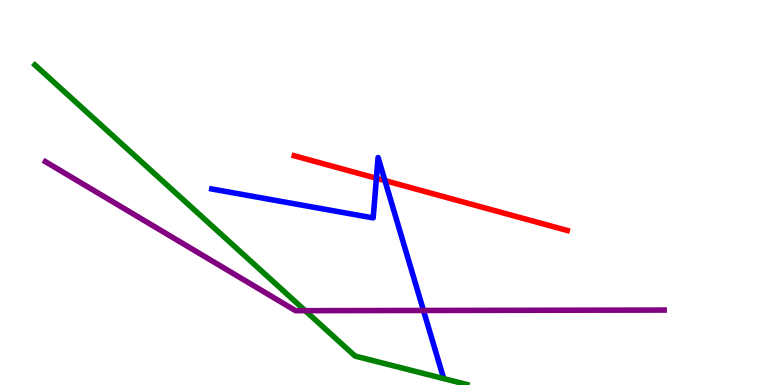[{'lines': ['blue', 'red'], 'intersections': [{'x': 4.86, 'y': 5.37}, {'x': 4.97, 'y': 5.31}]}, {'lines': ['green', 'red'], 'intersections': []}, {'lines': ['purple', 'red'], 'intersections': []}, {'lines': ['blue', 'green'], 'intersections': []}, {'lines': ['blue', 'purple'], 'intersections': [{'x': 5.46, 'y': 1.94}]}, {'lines': ['green', 'purple'], 'intersections': [{'x': 3.94, 'y': 1.93}]}]